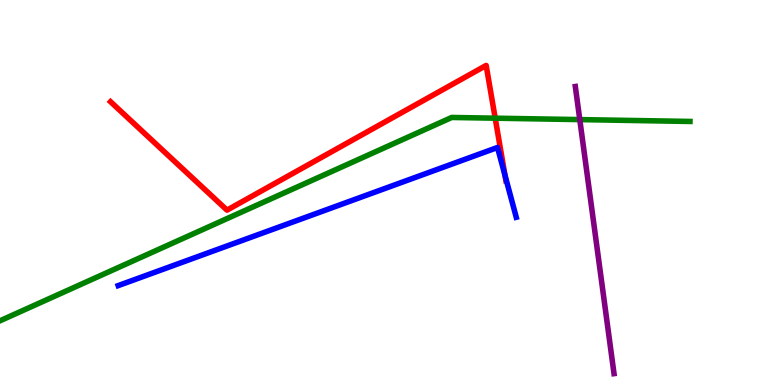[{'lines': ['blue', 'red'], 'intersections': [{'x': 6.52, 'y': 5.45}]}, {'lines': ['green', 'red'], 'intersections': [{'x': 6.39, 'y': 6.93}]}, {'lines': ['purple', 'red'], 'intersections': []}, {'lines': ['blue', 'green'], 'intersections': []}, {'lines': ['blue', 'purple'], 'intersections': []}, {'lines': ['green', 'purple'], 'intersections': [{'x': 7.48, 'y': 6.89}]}]